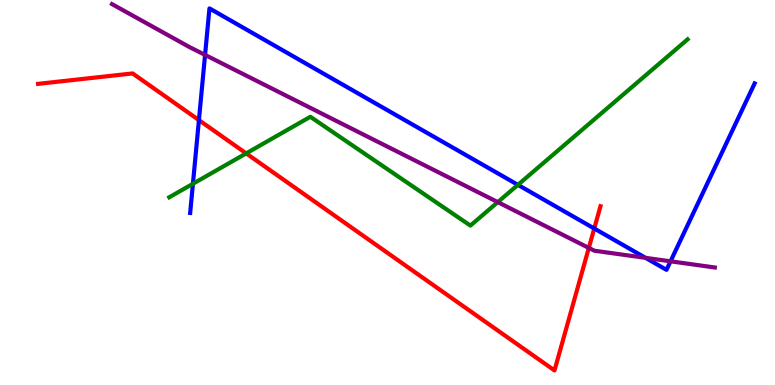[{'lines': ['blue', 'red'], 'intersections': [{'x': 2.57, 'y': 6.88}, {'x': 7.67, 'y': 4.06}]}, {'lines': ['green', 'red'], 'intersections': [{'x': 3.18, 'y': 6.02}]}, {'lines': ['purple', 'red'], 'intersections': [{'x': 7.6, 'y': 3.56}]}, {'lines': ['blue', 'green'], 'intersections': [{'x': 2.49, 'y': 5.23}, {'x': 6.68, 'y': 5.2}]}, {'lines': ['blue', 'purple'], 'intersections': [{'x': 2.65, 'y': 8.57}, {'x': 8.33, 'y': 3.3}, {'x': 8.65, 'y': 3.21}]}, {'lines': ['green', 'purple'], 'intersections': [{'x': 6.42, 'y': 4.75}]}]